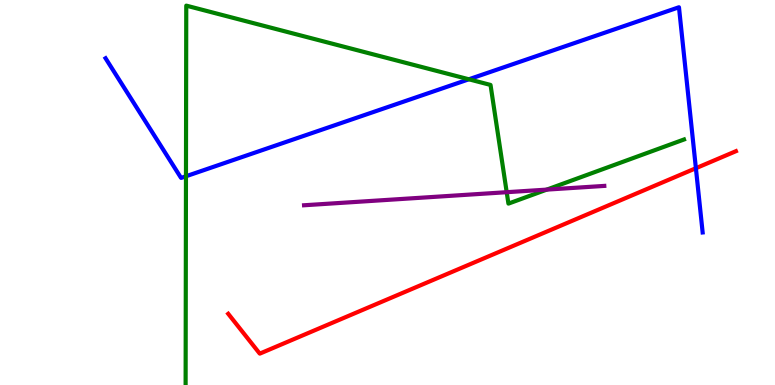[{'lines': ['blue', 'red'], 'intersections': [{'x': 8.98, 'y': 5.63}]}, {'lines': ['green', 'red'], 'intersections': []}, {'lines': ['purple', 'red'], 'intersections': []}, {'lines': ['blue', 'green'], 'intersections': [{'x': 2.4, 'y': 5.42}, {'x': 6.05, 'y': 7.94}]}, {'lines': ['blue', 'purple'], 'intersections': []}, {'lines': ['green', 'purple'], 'intersections': [{'x': 6.54, 'y': 5.01}, {'x': 7.05, 'y': 5.07}]}]